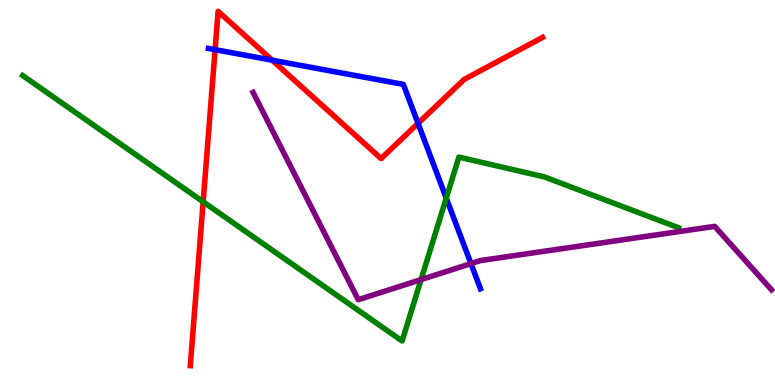[{'lines': ['blue', 'red'], 'intersections': [{'x': 2.78, 'y': 8.71}, {'x': 3.51, 'y': 8.44}, {'x': 5.39, 'y': 6.8}]}, {'lines': ['green', 'red'], 'intersections': [{'x': 2.62, 'y': 4.76}]}, {'lines': ['purple', 'red'], 'intersections': []}, {'lines': ['blue', 'green'], 'intersections': [{'x': 5.76, 'y': 4.85}]}, {'lines': ['blue', 'purple'], 'intersections': [{'x': 6.08, 'y': 3.15}]}, {'lines': ['green', 'purple'], 'intersections': [{'x': 5.43, 'y': 2.74}]}]